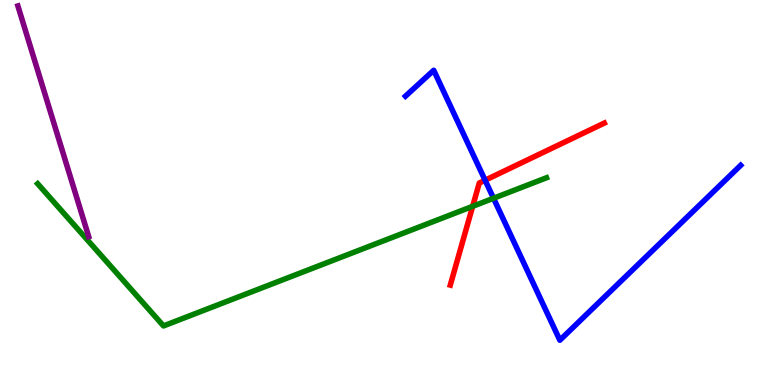[{'lines': ['blue', 'red'], 'intersections': [{'x': 6.26, 'y': 5.32}]}, {'lines': ['green', 'red'], 'intersections': [{'x': 6.1, 'y': 4.64}]}, {'lines': ['purple', 'red'], 'intersections': []}, {'lines': ['blue', 'green'], 'intersections': [{'x': 6.37, 'y': 4.85}]}, {'lines': ['blue', 'purple'], 'intersections': []}, {'lines': ['green', 'purple'], 'intersections': []}]